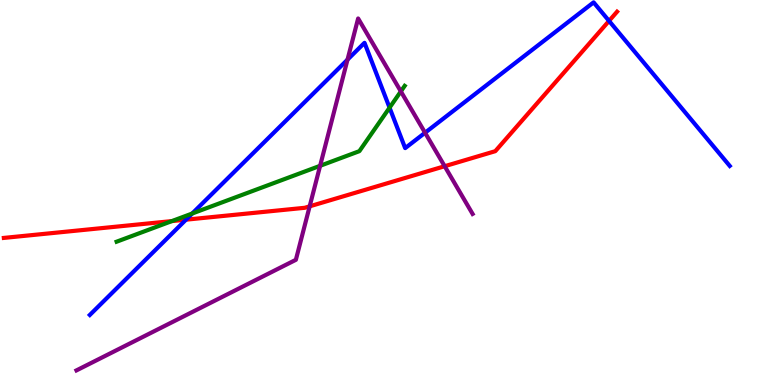[{'lines': ['blue', 'red'], 'intersections': [{'x': 2.4, 'y': 4.29}, {'x': 7.86, 'y': 9.46}]}, {'lines': ['green', 'red'], 'intersections': [{'x': 2.22, 'y': 4.26}]}, {'lines': ['purple', 'red'], 'intersections': [{'x': 4.0, 'y': 4.64}, {'x': 5.74, 'y': 5.68}]}, {'lines': ['blue', 'green'], 'intersections': [{'x': 2.48, 'y': 4.45}, {'x': 5.03, 'y': 7.2}]}, {'lines': ['blue', 'purple'], 'intersections': [{'x': 4.48, 'y': 8.45}, {'x': 5.48, 'y': 6.55}]}, {'lines': ['green', 'purple'], 'intersections': [{'x': 4.13, 'y': 5.69}, {'x': 5.17, 'y': 7.63}]}]